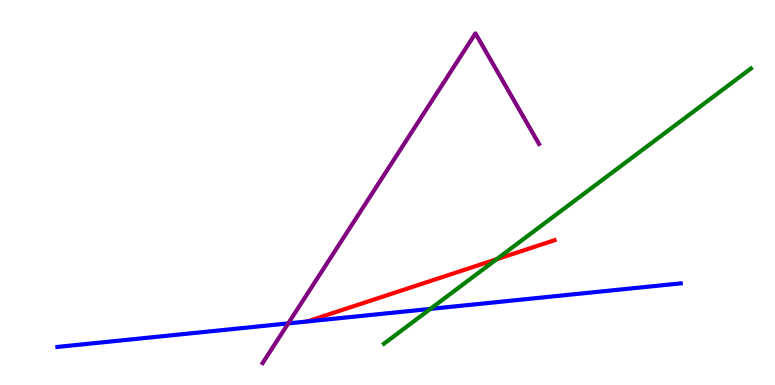[{'lines': ['blue', 'red'], 'intersections': []}, {'lines': ['green', 'red'], 'intersections': [{'x': 6.41, 'y': 3.27}]}, {'lines': ['purple', 'red'], 'intersections': []}, {'lines': ['blue', 'green'], 'intersections': [{'x': 5.55, 'y': 1.98}]}, {'lines': ['blue', 'purple'], 'intersections': [{'x': 3.72, 'y': 1.6}]}, {'lines': ['green', 'purple'], 'intersections': []}]